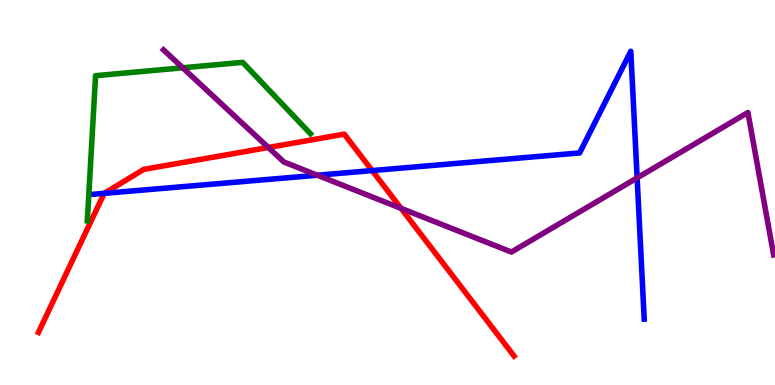[{'lines': ['blue', 'red'], 'intersections': [{'x': 1.35, 'y': 4.98}, {'x': 4.8, 'y': 5.57}]}, {'lines': ['green', 'red'], 'intersections': []}, {'lines': ['purple', 'red'], 'intersections': [{'x': 3.46, 'y': 6.17}, {'x': 5.17, 'y': 4.59}]}, {'lines': ['blue', 'green'], 'intersections': []}, {'lines': ['blue', 'purple'], 'intersections': [{'x': 4.09, 'y': 5.45}, {'x': 8.22, 'y': 5.38}]}, {'lines': ['green', 'purple'], 'intersections': [{'x': 2.36, 'y': 8.24}]}]